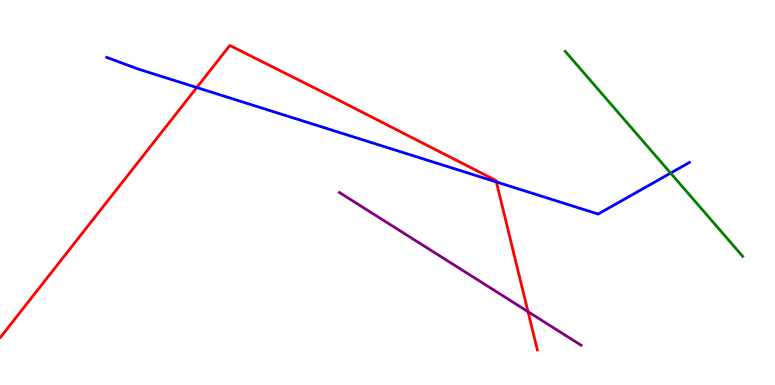[{'lines': ['blue', 'red'], 'intersections': [{'x': 2.54, 'y': 7.73}, {'x': 6.4, 'y': 5.27}]}, {'lines': ['green', 'red'], 'intersections': []}, {'lines': ['purple', 'red'], 'intersections': [{'x': 6.81, 'y': 1.9}]}, {'lines': ['blue', 'green'], 'intersections': [{'x': 8.65, 'y': 5.5}]}, {'lines': ['blue', 'purple'], 'intersections': []}, {'lines': ['green', 'purple'], 'intersections': []}]